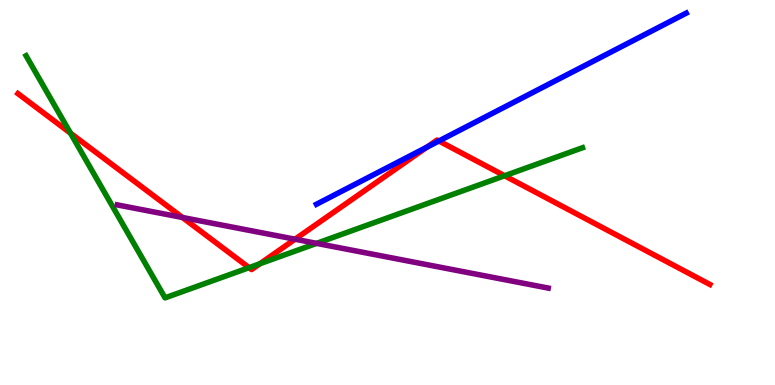[{'lines': ['blue', 'red'], 'intersections': [{'x': 5.51, 'y': 6.18}, {'x': 5.66, 'y': 6.34}]}, {'lines': ['green', 'red'], 'intersections': [{'x': 0.91, 'y': 6.54}, {'x': 3.21, 'y': 3.05}, {'x': 3.35, 'y': 3.15}, {'x': 6.51, 'y': 5.43}]}, {'lines': ['purple', 'red'], 'intersections': [{'x': 2.35, 'y': 4.35}, {'x': 3.81, 'y': 3.79}]}, {'lines': ['blue', 'green'], 'intersections': []}, {'lines': ['blue', 'purple'], 'intersections': []}, {'lines': ['green', 'purple'], 'intersections': [{'x': 4.08, 'y': 3.68}]}]